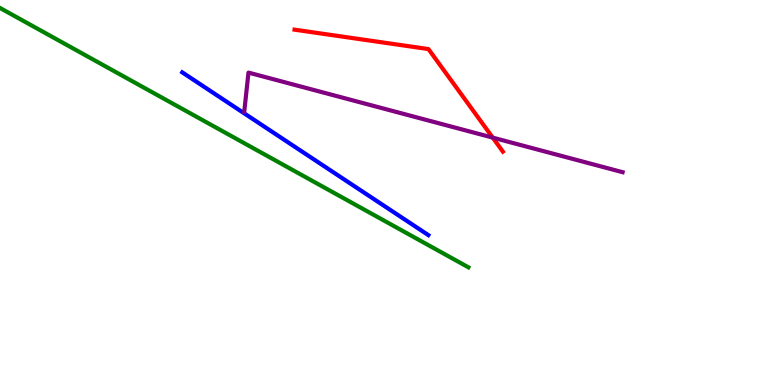[{'lines': ['blue', 'red'], 'intersections': []}, {'lines': ['green', 'red'], 'intersections': []}, {'lines': ['purple', 'red'], 'intersections': [{'x': 6.36, 'y': 6.43}]}, {'lines': ['blue', 'green'], 'intersections': []}, {'lines': ['blue', 'purple'], 'intersections': []}, {'lines': ['green', 'purple'], 'intersections': []}]